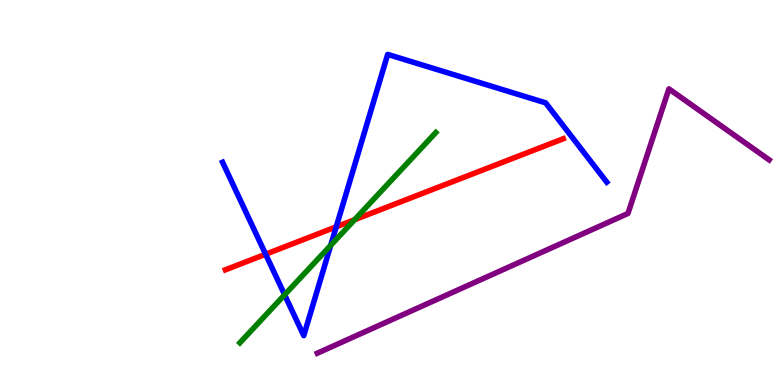[{'lines': ['blue', 'red'], 'intersections': [{'x': 3.43, 'y': 3.4}, {'x': 4.34, 'y': 4.11}]}, {'lines': ['green', 'red'], 'intersections': [{'x': 4.58, 'y': 4.29}]}, {'lines': ['purple', 'red'], 'intersections': []}, {'lines': ['blue', 'green'], 'intersections': [{'x': 3.67, 'y': 2.34}, {'x': 4.27, 'y': 3.63}]}, {'lines': ['blue', 'purple'], 'intersections': []}, {'lines': ['green', 'purple'], 'intersections': []}]